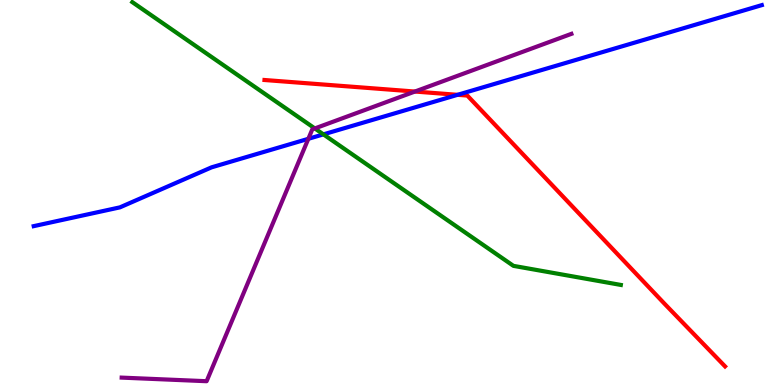[{'lines': ['blue', 'red'], 'intersections': [{'x': 5.9, 'y': 7.54}]}, {'lines': ['green', 'red'], 'intersections': []}, {'lines': ['purple', 'red'], 'intersections': [{'x': 5.35, 'y': 7.62}]}, {'lines': ['blue', 'green'], 'intersections': [{'x': 4.17, 'y': 6.51}]}, {'lines': ['blue', 'purple'], 'intersections': [{'x': 3.98, 'y': 6.39}]}, {'lines': ['green', 'purple'], 'intersections': [{'x': 4.06, 'y': 6.66}]}]